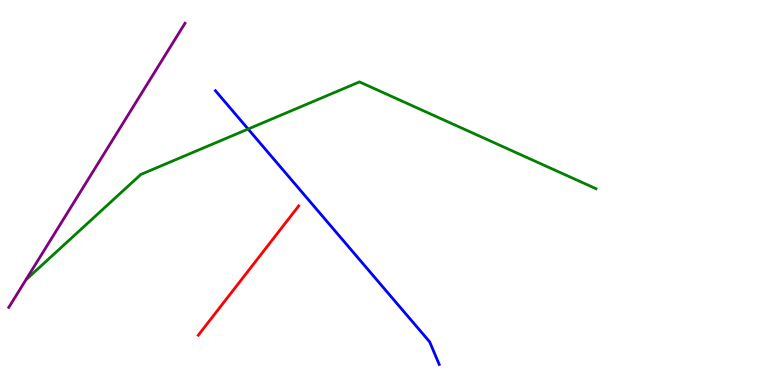[{'lines': ['blue', 'red'], 'intersections': []}, {'lines': ['green', 'red'], 'intersections': []}, {'lines': ['purple', 'red'], 'intersections': []}, {'lines': ['blue', 'green'], 'intersections': [{'x': 3.2, 'y': 6.65}]}, {'lines': ['blue', 'purple'], 'intersections': []}, {'lines': ['green', 'purple'], 'intersections': []}]